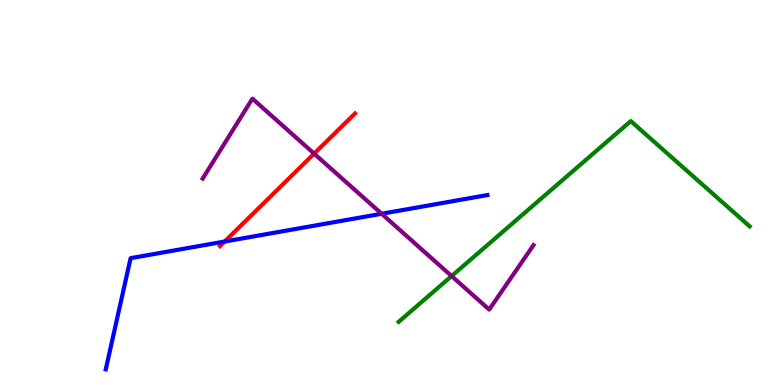[{'lines': ['blue', 'red'], 'intersections': [{'x': 2.9, 'y': 3.73}]}, {'lines': ['green', 'red'], 'intersections': []}, {'lines': ['purple', 'red'], 'intersections': [{'x': 4.05, 'y': 6.01}]}, {'lines': ['blue', 'green'], 'intersections': []}, {'lines': ['blue', 'purple'], 'intersections': [{'x': 4.92, 'y': 4.45}]}, {'lines': ['green', 'purple'], 'intersections': [{'x': 5.83, 'y': 2.83}]}]